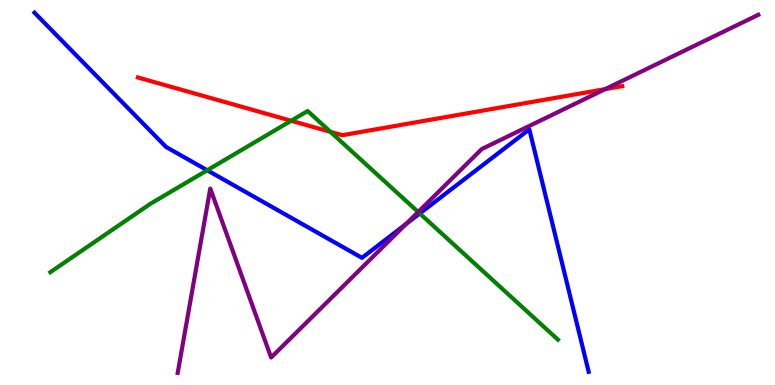[{'lines': ['blue', 'red'], 'intersections': []}, {'lines': ['green', 'red'], 'intersections': [{'x': 3.76, 'y': 6.86}, {'x': 4.26, 'y': 6.58}]}, {'lines': ['purple', 'red'], 'intersections': [{'x': 7.81, 'y': 7.68}]}, {'lines': ['blue', 'green'], 'intersections': [{'x': 2.67, 'y': 5.58}, {'x': 5.42, 'y': 4.46}]}, {'lines': ['blue', 'purple'], 'intersections': [{'x': 5.24, 'y': 4.18}]}, {'lines': ['green', 'purple'], 'intersections': [{'x': 5.4, 'y': 4.49}]}]